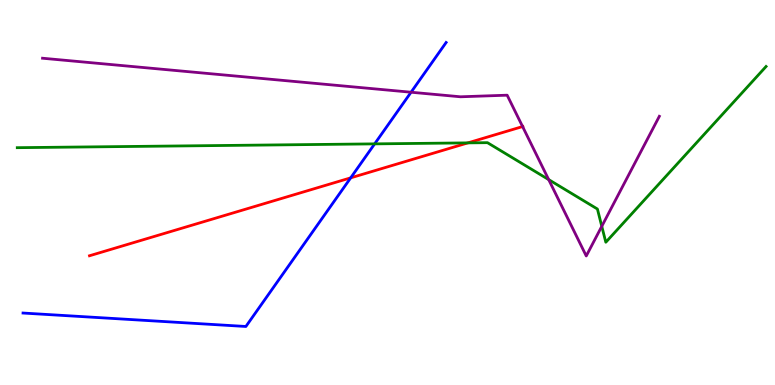[{'lines': ['blue', 'red'], 'intersections': [{'x': 4.53, 'y': 5.38}]}, {'lines': ['green', 'red'], 'intersections': [{'x': 6.04, 'y': 6.29}]}, {'lines': ['purple', 'red'], 'intersections': [{'x': 6.74, 'y': 6.71}]}, {'lines': ['blue', 'green'], 'intersections': [{'x': 4.83, 'y': 6.26}]}, {'lines': ['blue', 'purple'], 'intersections': [{'x': 5.3, 'y': 7.6}]}, {'lines': ['green', 'purple'], 'intersections': [{'x': 7.08, 'y': 5.33}, {'x': 7.76, 'y': 4.12}]}]